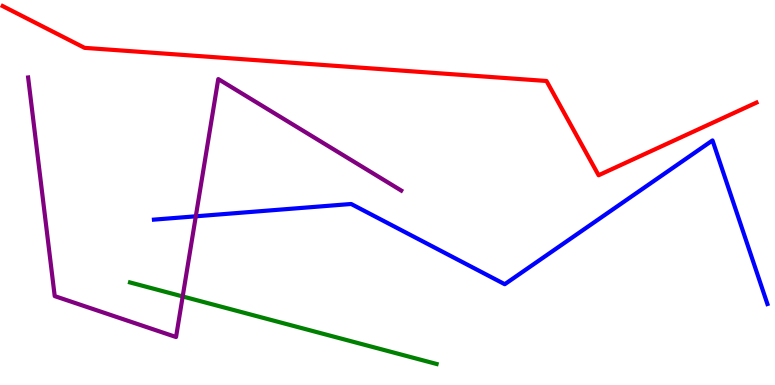[{'lines': ['blue', 'red'], 'intersections': []}, {'lines': ['green', 'red'], 'intersections': []}, {'lines': ['purple', 'red'], 'intersections': []}, {'lines': ['blue', 'green'], 'intersections': []}, {'lines': ['blue', 'purple'], 'intersections': [{'x': 2.53, 'y': 4.38}]}, {'lines': ['green', 'purple'], 'intersections': [{'x': 2.36, 'y': 2.3}]}]